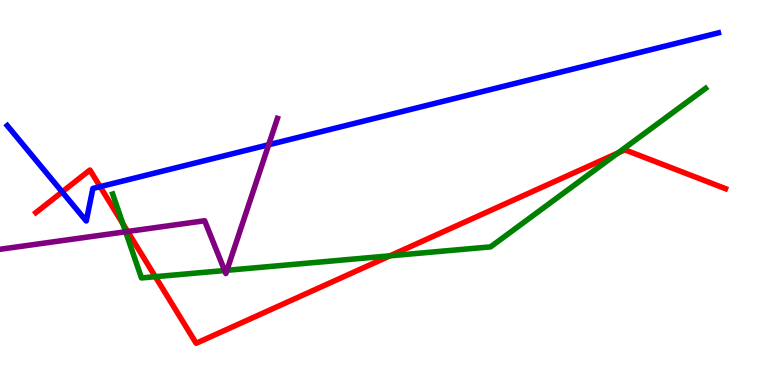[{'lines': ['blue', 'red'], 'intersections': [{'x': 0.802, 'y': 5.02}, {'x': 1.29, 'y': 5.15}]}, {'lines': ['green', 'red'], 'intersections': [{'x': 1.59, 'y': 4.19}, {'x': 2.0, 'y': 2.81}, {'x': 5.03, 'y': 3.36}, {'x': 7.97, 'y': 6.03}]}, {'lines': ['purple', 'red'], 'intersections': [{'x': 1.65, 'y': 3.99}]}, {'lines': ['blue', 'green'], 'intersections': []}, {'lines': ['blue', 'purple'], 'intersections': [{'x': 3.47, 'y': 6.24}]}, {'lines': ['green', 'purple'], 'intersections': [{'x': 1.62, 'y': 3.98}, {'x': 2.9, 'y': 2.97}, {'x': 2.93, 'y': 2.98}]}]